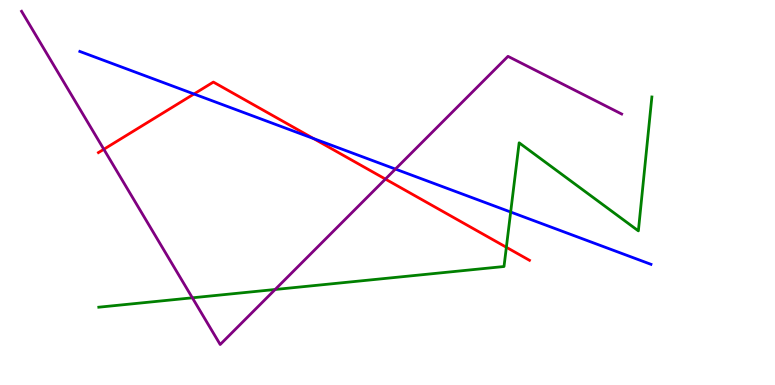[{'lines': ['blue', 'red'], 'intersections': [{'x': 2.5, 'y': 7.56}, {'x': 4.05, 'y': 6.4}]}, {'lines': ['green', 'red'], 'intersections': [{'x': 6.53, 'y': 3.58}]}, {'lines': ['purple', 'red'], 'intersections': [{'x': 1.34, 'y': 6.12}, {'x': 4.97, 'y': 5.35}]}, {'lines': ['blue', 'green'], 'intersections': [{'x': 6.59, 'y': 4.49}]}, {'lines': ['blue', 'purple'], 'intersections': [{'x': 5.1, 'y': 5.61}]}, {'lines': ['green', 'purple'], 'intersections': [{'x': 2.48, 'y': 2.26}, {'x': 3.55, 'y': 2.48}]}]